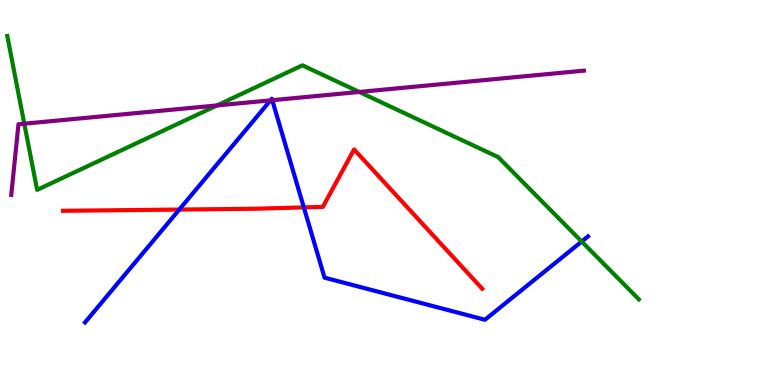[{'lines': ['blue', 'red'], 'intersections': [{'x': 2.31, 'y': 4.56}, {'x': 3.92, 'y': 4.61}]}, {'lines': ['green', 'red'], 'intersections': []}, {'lines': ['purple', 'red'], 'intersections': []}, {'lines': ['blue', 'green'], 'intersections': [{'x': 7.51, 'y': 3.73}]}, {'lines': ['blue', 'purple'], 'intersections': [{'x': 3.49, 'y': 7.39}, {'x': 3.51, 'y': 7.4}]}, {'lines': ['green', 'purple'], 'intersections': [{'x': 0.313, 'y': 6.79}, {'x': 2.8, 'y': 7.26}, {'x': 4.64, 'y': 7.61}]}]